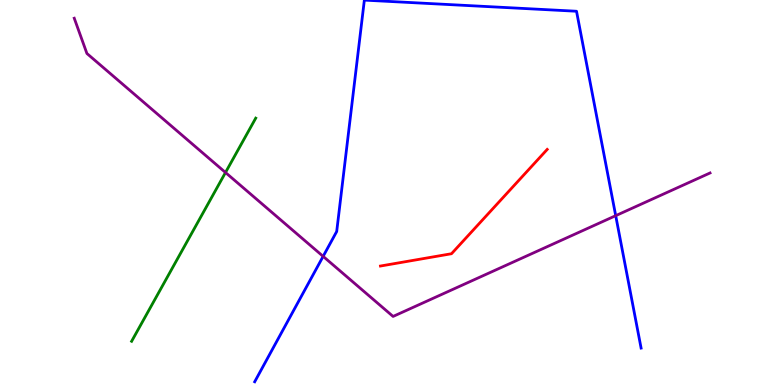[{'lines': ['blue', 'red'], 'intersections': []}, {'lines': ['green', 'red'], 'intersections': []}, {'lines': ['purple', 'red'], 'intersections': []}, {'lines': ['blue', 'green'], 'intersections': []}, {'lines': ['blue', 'purple'], 'intersections': [{'x': 4.17, 'y': 3.34}, {'x': 7.94, 'y': 4.4}]}, {'lines': ['green', 'purple'], 'intersections': [{'x': 2.91, 'y': 5.52}]}]